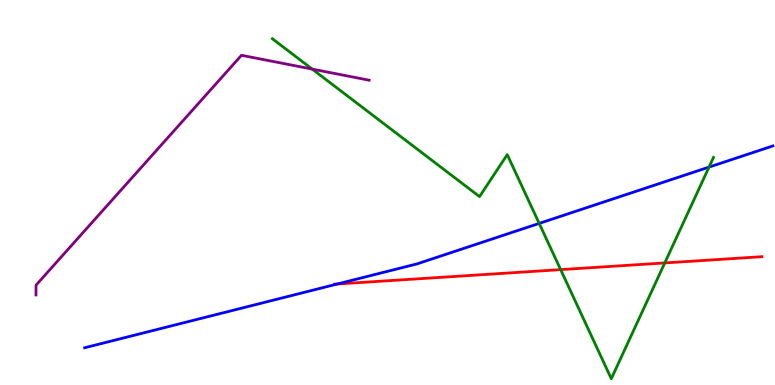[{'lines': ['blue', 'red'], 'intersections': [{'x': 4.35, 'y': 2.62}]}, {'lines': ['green', 'red'], 'intersections': [{'x': 7.23, 'y': 3.0}, {'x': 8.58, 'y': 3.17}]}, {'lines': ['purple', 'red'], 'intersections': []}, {'lines': ['blue', 'green'], 'intersections': [{'x': 6.96, 'y': 4.2}, {'x': 9.15, 'y': 5.66}]}, {'lines': ['blue', 'purple'], 'intersections': []}, {'lines': ['green', 'purple'], 'intersections': [{'x': 4.03, 'y': 8.21}]}]